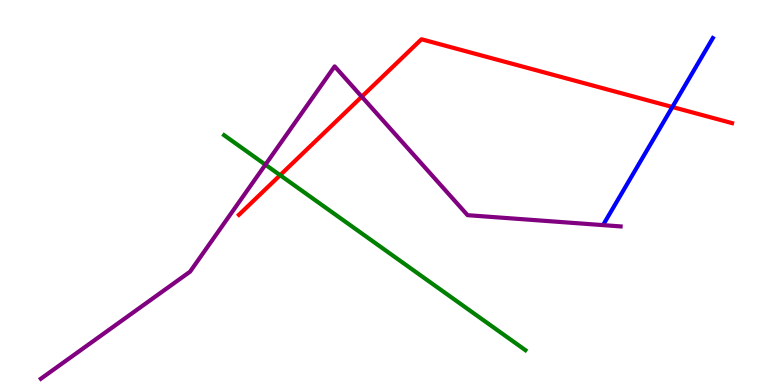[{'lines': ['blue', 'red'], 'intersections': [{'x': 8.68, 'y': 7.22}]}, {'lines': ['green', 'red'], 'intersections': [{'x': 3.61, 'y': 5.45}]}, {'lines': ['purple', 'red'], 'intersections': [{'x': 4.67, 'y': 7.49}]}, {'lines': ['blue', 'green'], 'intersections': []}, {'lines': ['blue', 'purple'], 'intersections': []}, {'lines': ['green', 'purple'], 'intersections': [{'x': 3.42, 'y': 5.72}]}]